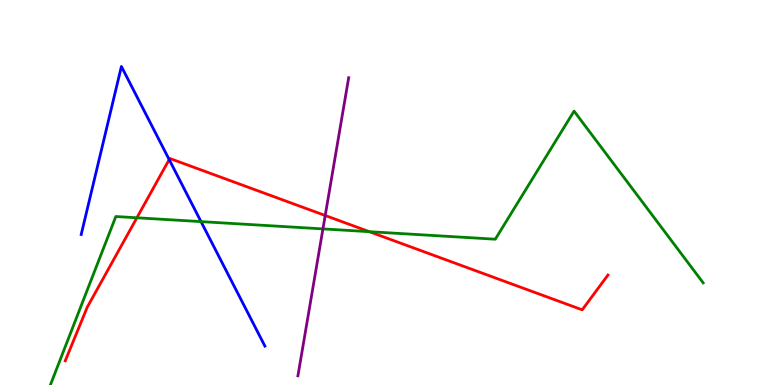[{'lines': ['blue', 'red'], 'intersections': [{'x': 2.18, 'y': 5.86}]}, {'lines': ['green', 'red'], 'intersections': [{'x': 1.77, 'y': 4.34}, {'x': 4.76, 'y': 3.98}]}, {'lines': ['purple', 'red'], 'intersections': [{'x': 4.2, 'y': 4.4}]}, {'lines': ['blue', 'green'], 'intersections': [{'x': 2.59, 'y': 4.24}]}, {'lines': ['blue', 'purple'], 'intersections': []}, {'lines': ['green', 'purple'], 'intersections': [{'x': 4.17, 'y': 4.05}]}]